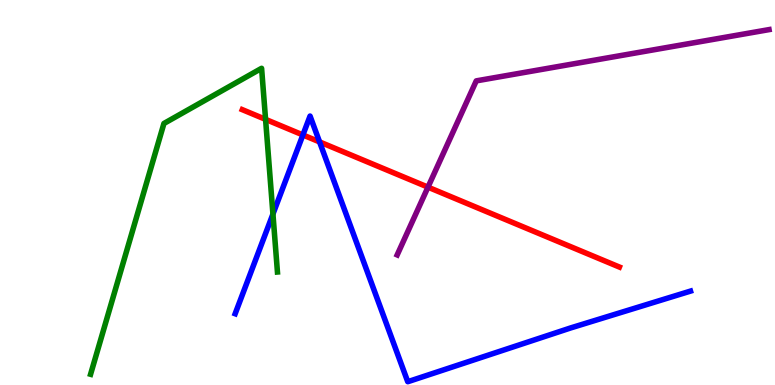[{'lines': ['blue', 'red'], 'intersections': [{'x': 3.91, 'y': 6.49}, {'x': 4.12, 'y': 6.31}]}, {'lines': ['green', 'red'], 'intersections': [{'x': 3.43, 'y': 6.9}]}, {'lines': ['purple', 'red'], 'intersections': [{'x': 5.52, 'y': 5.14}]}, {'lines': ['blue', 'green'], 'intersections': [{'x': 3.52, 'y': 4.44}]}, {'lines': ['blue', 'purple'], 'intersections': []}, {'lines': ['green', 'purple'], 'intersections': []}]